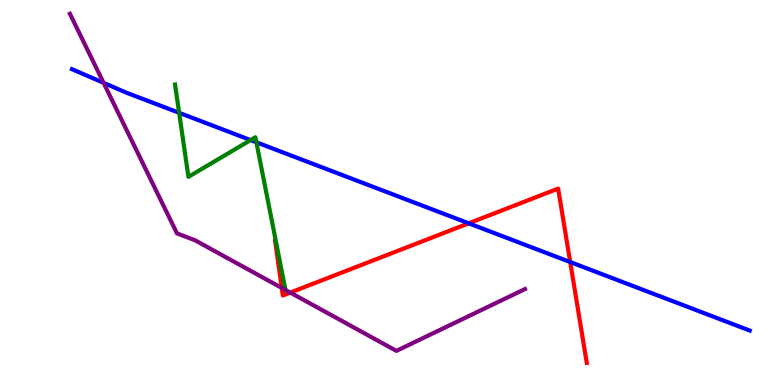[{'lines': ['blue', 'red'], 'intersections': [{'x': 6.05, 'y': 4.2}, {'x': 7.36, 'y': 3.19}]}, {'lines': ['green', 'red'], 'intersections': []}, {'lines': ['purple', 'red'], 'intersections': [{'x': 3.64, 'y': 2.52}, {'x': 3.75, 'y': 2.4}]}, {'lines': ['blue', 'green'], 'intersections': [{'x': 2.31, 'y': 7.07}, {'x': 3.23, 'y': 6.36}, {'x': 3.31, 'y': 6.3}]}, {'lines': ['blue', 'purple'], 'intersections': [{'x': 1.34, 'y': 7.85}]}, {'lines': ['green', 'purple'], 'intersections': [{'x': 3.68, 'y': 2.47}]}]